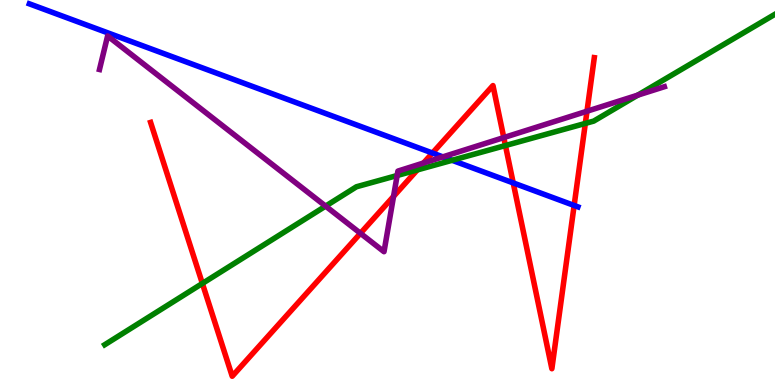[{'lines': ['blue', 'red'], 'intersections': [{'x': 5.58, 'y': 6.03}, {'x': 6.62, 'y': 5.25}, {'x': 7.41, 'y': 4.66}]}, {'lines': ['green', 'red'], 'intersections': [{'x': 2.61, 'y': 2.64}, {'x': 5.38, 'y': 5.59}, {'x': 6.52, 'y': 6.22}, {'x': 7.55, 'y': 6.79}]}, {'lines': ['purple', 'red'], 'intersections': [{'x': 4.65, 'y': 3.94}, {'x': 5.08, 'y': 4.9}, {'x': 5.46, 'y': 5.77}, {'x': 6.5, 'y': 6.43}, {'x': 7.57, 'y': 7.11}]}, {'lines': ['blue', 'green'], 'intersections': [{'x': 5.83, 'y': 5.84}]}, {'lines': ['blue', 'purple'], 'intersections': [{'x': 5.71, 'y': 5.93}]}, {'lines': ['green', 'purple'], 'intersections': [{'x': 4.2, 'y': 4.65}, {'x': 5.12, 'y': 5.44}, {'x': 8.23, 'y': 7.53}]}]